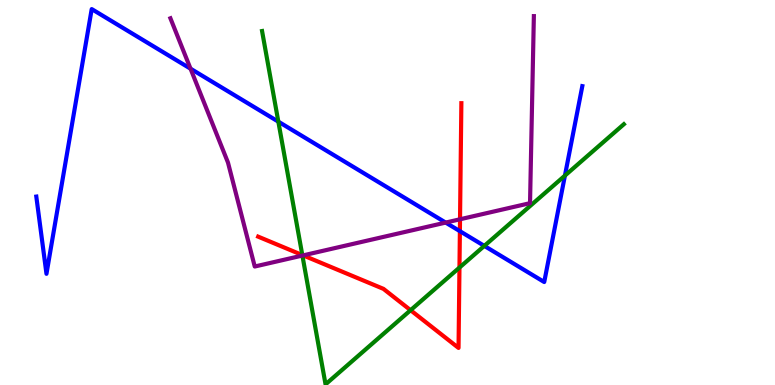[{'lines': ['blue', 'red'], 'intersections': [{'x': 5.93, 'y': 4.0}]}, {'lines': ['green', 'red'], 'intersections': [{'x': 3.9, 'y': 3.38}, {'x': 5.3, 'y': 1.94}, {'x': 5.93, 'y': 3.05}]}, {'lines': ['purple', 'red'], 'intersections': [{'x': 3.91, 'y': 3.37}, {'x': 5.94, 'y': 4.3}]}, {'lines': ['blue', 'green'], 'intersections': [{'x': 3.59, 'y': 6.84}, {'x': 6.25, 'y': 3.61}, {'x': 7.29, 'y': 5.44}]}, {'lines': ['blue', 'purple'], 'intersections': [{'x': 2.46, 'y': 8.22}, {'x': 5.75, 'y': 4.22}]}, {'lines': ['green', 'purple'], 'intersections': [{'x': 3.9, 'y': 3.36}]}]